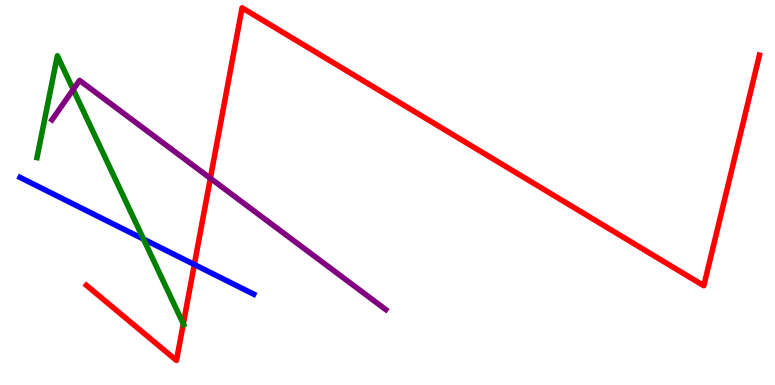[{'lines': ['blue', 'red'], 'intersections': [{'x': 2.51, 'y': 3.13}]}, {'lines': ['green', 'red'], 'intersections': [{'x': 2.37, 'y': 1.59}]}, {'lines': ['purple', 'red'], 'intersections': [{'x': 2.71, 'y': 5.37}]}, {'lines': ['blue', 'green'], 'intersections': [{'x': 1.85, 'y': 3.79}]}, {'lines': ['blue', 'purple'], 'intersections': []}, {'lines': ['green', 'purple'], 'intersections': [{'x': 0.945, 'y': 7.68}]}]